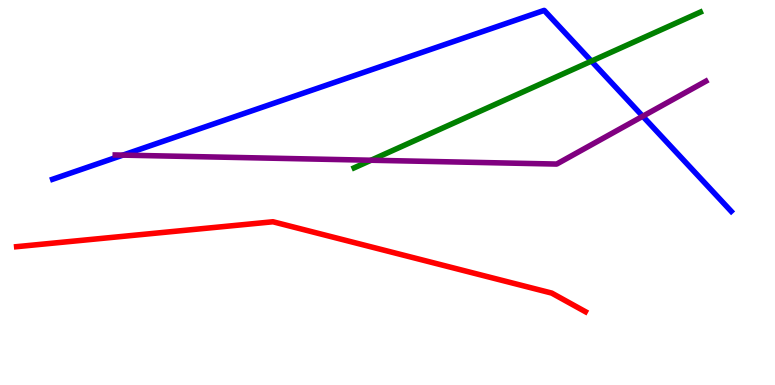[{'lines': ['blue', 'red'], 'intersections': []}, {'lines': ['green', 'red'], 'intersections': []}, {'lines': ['purple', 'red'], 'intersections': []}, {'lines': ['blue', 'green'], 'intersections': [{'x': 7.63, 'y': 8.41}]}, {'lines': ['blue', 'purple'], 'intersections': [{'x': 1.59, 'y': 5.97}, {'x': 8.29, 'y': 6.98}]}, {'lines': ['green', 'purple'], 'intersections': [{'x': 4.79, 'y': 5.84}]}]